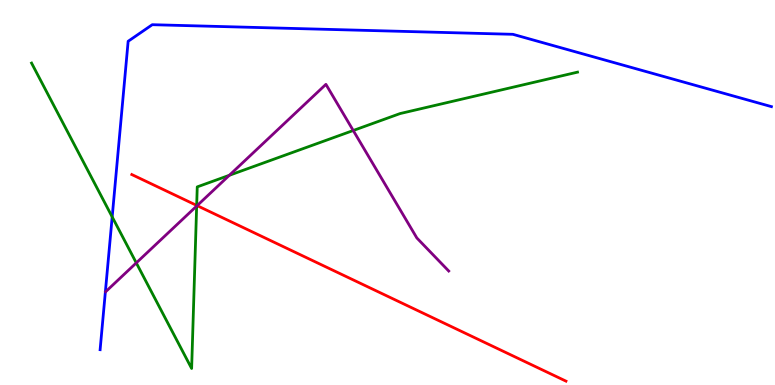[{'lines': ['blue', 'red'], 'intersections': []}, {'lines': ['green', 'red'], 'intersections': [{'x': 2.54, 'y': 4.66}]}, {'lines': ['purple', 'red'], 'intersections': [{'x': 2.54, 'y': 4.66}]}, {'lines': ['blue', 'green'], 'intersections': [{'x': 1.45, 'y': 4.37}]}, {'lines': ['blue', 'purple'], 'intersections': []}, {'lines': ['green', 'purple'], 'intersections': [{'x': 1.76, 'y': 3.17}, {'x': 2.54, 'y': 4.65}, {'x': 2.96, 'y': 5.45}, {'x': 4.56, 'y': 6.61}]}]